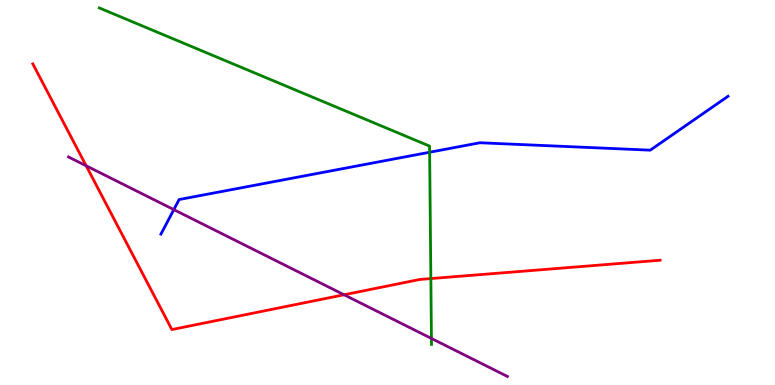[{'lines': ['blue', 'red'], 'intersections': []}, {'lines': ['green', 'red'], 'intersections': [{'x': 5.56, 'y': 2.76}]}, {'lines': ['purple', 'red'], 'intersections': [{'x': 1.11, 'y': 5.69}, {'x': 4.44, 'y': 2.34}]}, {'lines': ['blue', 'green'], 'intersections': [{'x': 5.54, 'y': 6.05}]}, {'lines': ['blue', 'purple'], 'intersections': [{'x': 2.24, 'y': 4.56}]}, {'lines': ['green', 'purple'], 'intersections': [{'x': 5.57, 'y': 1.21}]}]